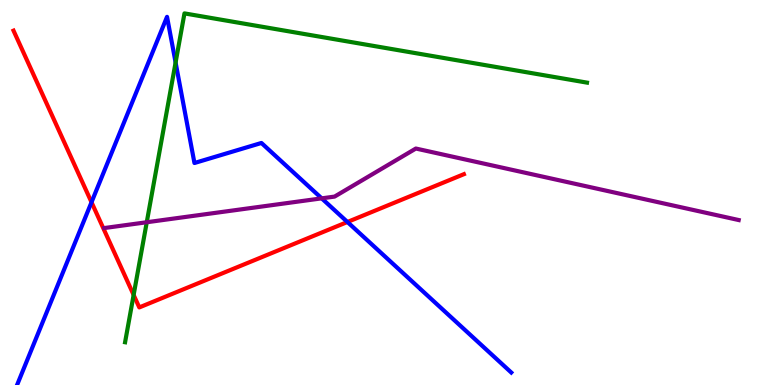[{'lines': ['blue', 'red'], 'intersections': [{'x': 1.18, 'y': 4.75}, {'x': 4.48, 'y': 4.23}]}, {'lines': ['green', 'red'], 'intersections': [{'x': 1.72, 'y': 2.34}]}, {'lines': ['purple', 'red'], 'intersections': []}, {'lines': ['blue', 'green'], 'intersections': [{'x': 2.27, 'y': 8.38}]}, {'lines': ['blue', 'purple'], 'intersections': [{'x': 4.15, 'y': 4.85}]}, {'lines': ['green', 'purple'], 'intersections': [{'x': 1.89, 'y': 4.23}]}]